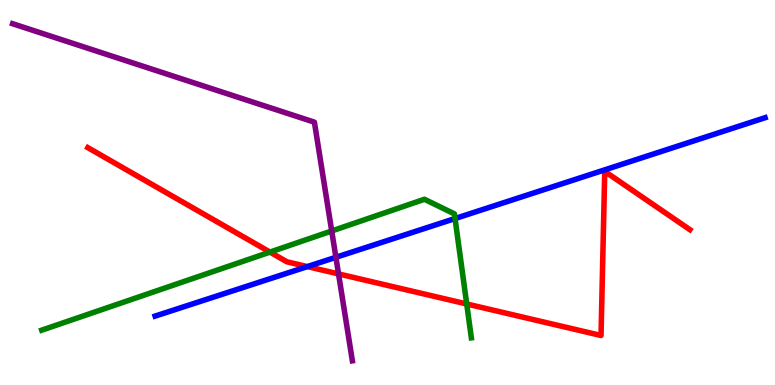[{'lines': ['blue', 'red'], 'intersections': [{'x': 3.97, 'y': 3.08}]}, {'lines': ['green', 'red'], 'intersections': [{'x': 3.48, 'y': 3.45}, {'x': 6.02, 'y': 2.1}]}, {'lines': ['purple', 'red'], 'intersections': [{'x': 4.37, 'y': 2.89}]}, {'lines': ['blue', 'green'], 'intersections': [{'x': 5.87, 'y': 4.32}]}, {'lines': ['blue', 'purple'], 'intersections': [{'x': 4.33, 'y': 3.32}]}, {'lines': ['green', 'purple'], 'intersections': [{'x': 4.28, 'y': 4.0}]}]